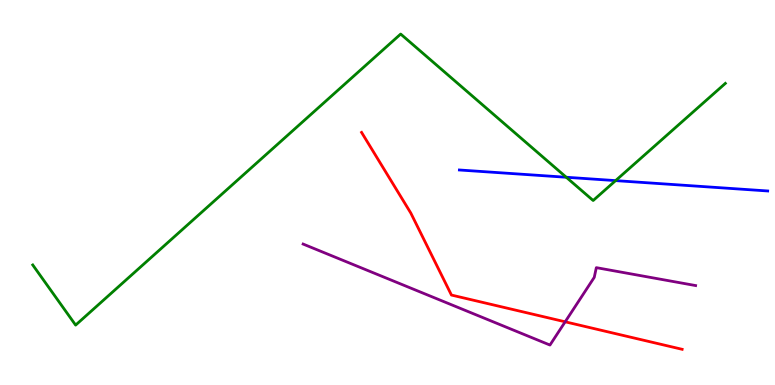[{'lines': ['blue', 'red'], 'intersections': []}, {'lines': ['green', 'red'], 'intersections': []}, {'lines': ['purple', 'red'], 'intersections': [{'x': 7.29, 'y': 1.64}]}, {'lines': ['blue', 'green'], 'intersections': [{'x': 7.31, 'y': 5.4}, {'x': 7.94, 'y': 5.31}]}, {'lines': ['blue', 'purple'], 'intersections': []}, {'lines': ['green', 'purple'], 'intersections': []}]